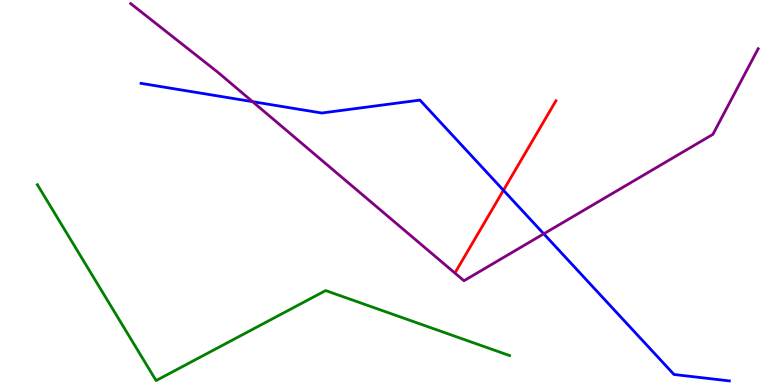[{'lines': ['blue', 'red'], 'intersections': [{'x': 6.5, 'y': 5.06}]}, {'lines': ['green', 'red'], 'intersections': []}, {'lines': ['purple', 'red'], 'intersections': []}, {'lines': ['blue', 'green'], 'intersections': []}, {'lines': ['blue', 'purple'], 'intersections': [{'x': 3.26, 'y': 7.36}, {'x': 7.02, 'y': 3.93}]}, {'lines': ['green', 'purple'], 'intersections': []}]